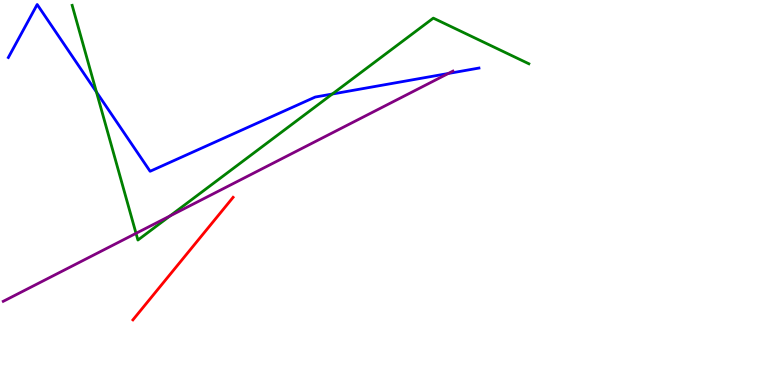[{'lines': ['blue', 'red'], 'intersections': []}, {'lines': ['green', 'red'], 'intersections': []}, {'lines': ['purple', 'red'], 'intersections': []}, {'lines': ['blue', 'green'], 'intersections': [{'x': 1.24, 'y': 7.61}, {'x': 4.29, 'y': 7.56}]}, {'lines': ['blue', 'purple'], 'intersections': [{'x': 5.78, 'y': 8.09}]}, {'lines': ['green', 'purple'], 'intersections': [{'x': 1.76, 'y': 3.94}, {'x': 2.19, 'y': 4.39}]}]